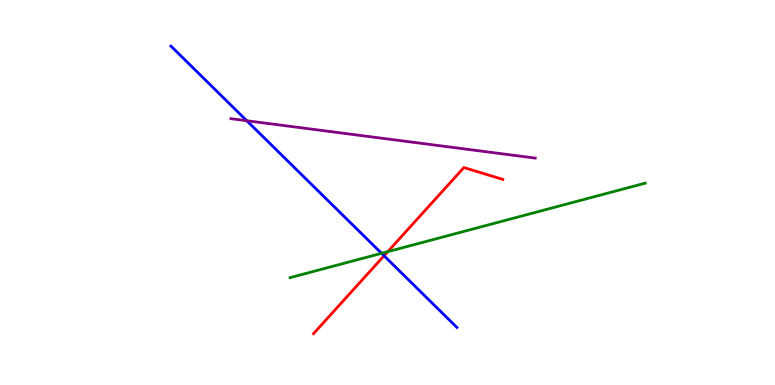[{'lines': ['blue', 'red'], 'intersections': [{'x': 4.96, 'y': 3.36}]}, {'lines': ['green', 'red'], 'intersections': [{'x': 5.0, 'y': 3.46}]}, {'lines': ['purple', 'red'], 'intersections': []}, {'lines': ['blue', 'green'], 'intersections': [{'x': 4.92, 'y': 3.42}]}, {'lines': ['blue', 'purple'], 'intersections': [{'x': 3.18, 'y': 6.86}]}, {'lines': ['green', 'purple'], 'intersections': []}]